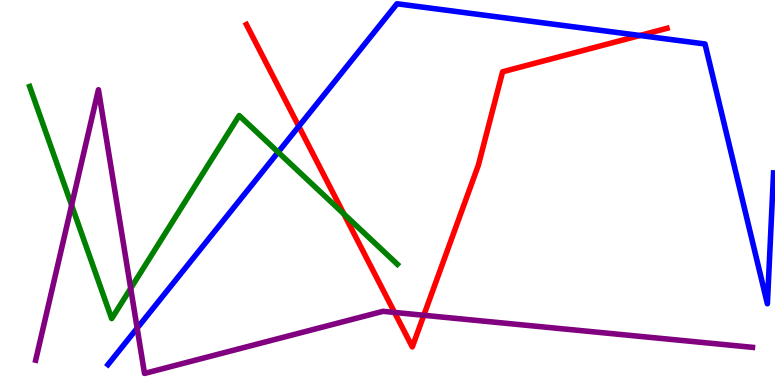[{'lines': ['blue', 'red'], 'intersections': [{'x': 3.86, 'y': 6.72}, {'x': 8.26, 'y': 9.08}]}, {'lines': ['green', 'red'], 'intersections': [{'x': 4.44, 'y': 4.44}]}, {'lines': ['purple', 'red'], 'intersections': [{'x': 5.09, 'y': 1.88}, {'x': 5.47, 'y': 1.81}]}, {'lines': ['blue', 'green'], 'intersections': [{'x': 3.59, 'y': 6.05}]}, {'lines': ['blue', 'purple'], 'intersections': [{'x': 1.77, 'y': 1.48}]}, {'lines': ['green', 'purple'], 'intersections': [{'x': 0.924, 'y': 4.67}, {'x': 1.69, 'y': 2.51}]}]